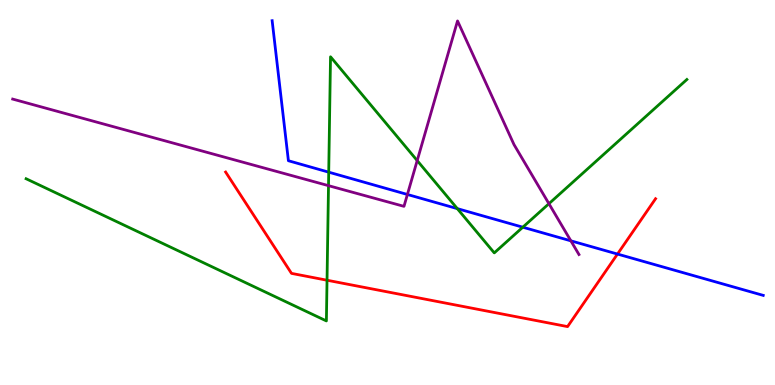[{'lines': ['blue', 'red'], 'intersections': [{'x': 7.97, 'y': 3.4}]}, {'lines': ['green', 'red'], 'intersections': [{'x': 4.22, 'y': 2.72}]}, {'lines': ['purple', 'red'], 'intersections': []}, {'lines': ['blue', 'green'], 'intersections': [{'x': 4.24, 'y': 5.53}, {'x': 5.9, 'y': 4.58}, {'x': 6.75, 'y': 4.1}]}, {'lines': ['blue', 'purple'], 'intersections': [{'x': 5.26, 'y': 4.95}, {'x': 7.37, 'y': 3.74}]}, {'lines': ['green', 'purple'], 'intersections': [{'x': 4.24, 'y': 5.18}, {'x': 5.38, 'y': 5.83}, {'x': 7.08, 'y': 4.71}]}]